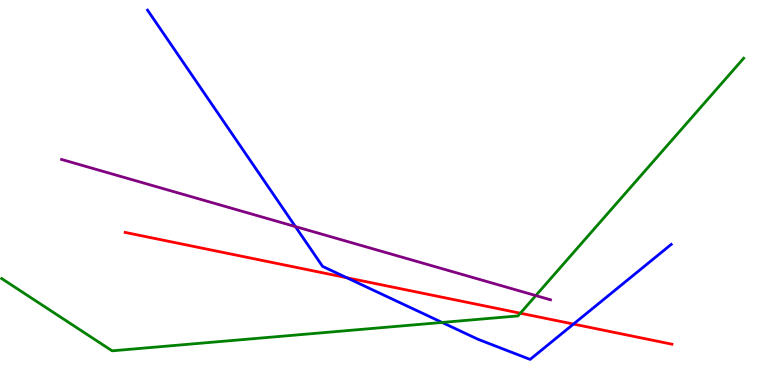[{'lines': ['blue', 'red'], 'intersections': [{'x': 4.47, 'y': 2.79}, {'x': 7.4, 'y': 1.58}]}, {'lines': ['green', 'red'], 'intersections': [{'x': 6.71, 'y': 1.86}]}, {'lines': ['purple', 'red'], 'intersections': []}, {'lines': ['blue', 'green'], 'intersections': [{'x': 5.7, 'y': 1.62}]}, {'lines': ['blue', 'purple'], 'intersections': [{'x': 3.81, 'y': 4.12}]}, {'lines': ['green', 'purple'], 'intersections': [{'x': 6.91, 'y': 2.32}]}]